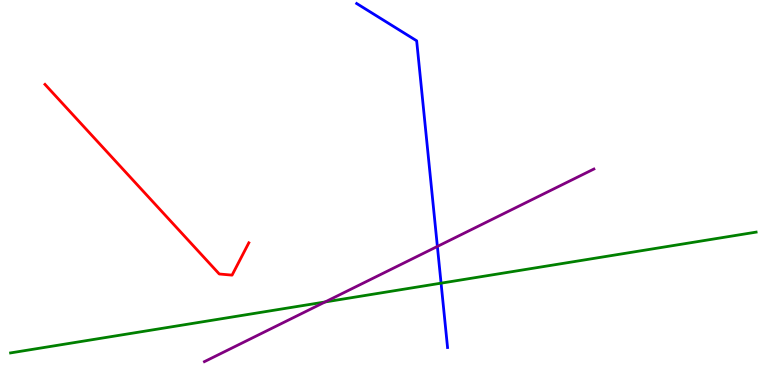[{'lines': ['blue', 'red'], 'intersections': []}, {'lines': ['green', 'red'], 'intersections': []}, {'lines': ['purple', 'red'], 'intersections': []}, {'lines': ['blue', 'green'], 'intersections': [{'x': 5.69, 'y': 2.64}]}, {'lines': ['blue', 'purple'], 'intersections': [{'x': 5.64, 'y': 3.6}]}, {'lines': ['green', 'purple'], 'intersections': [{'x': 4.19, 'y': 2.16}]}]